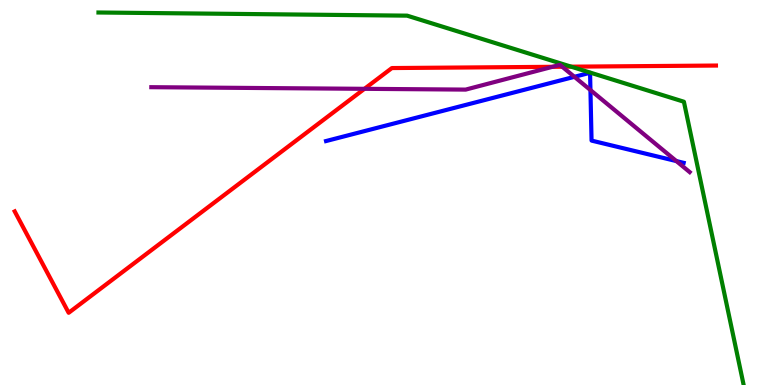[{'lines': ['blue', 'red'], 'intersections': []}, {'lines': ['green', 'red'], 'intersections': [{'x': 7.37, 'y': 8.27}]}, {'lines': ['purple', 'red'], 'intersections': [{'x': 4.7, 'y': 7.69}, {'x': 7.13, 'y': 8.26}, {'x': 7.25, 'y': 8.27}]}, {'lines': ['blue', 'green'], 'intersections': []}, {'lines': ['blue', 'purple'], 'intersections': [{'x': 7.41, 'y': 8.0}, {'x': 7.62, 'y': 7.66}, {'x': 8.73, 'y': 5.82}]}, {'lines': ['green', 'purple'], 'intersections': []}]